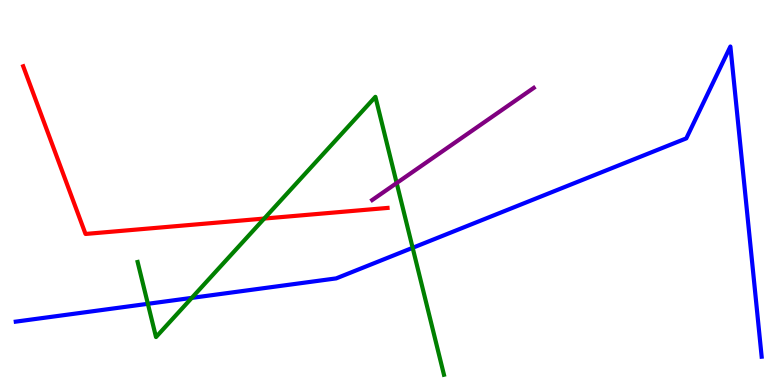[{'lines': ['blue', 'red'], 'intersections': []}, {'lines': ['green', 'red'], 'intersections': [{'x': 3.41, 'y': 4.32}]}, {'lines': ['purple', 'red'], 'intersections': []}, {'lines': ['blue', 'green'], 'intersections': [{'x': 1.91, 'y': 2.11}, {'x': 2.47, 'y': 2.26}, {'x': 5.32, 'y': 3.56}]}, {'lines': ['blue', 'purple'], 'intersections': []}, {'lines': ['green', 'purple'], 'intersections': [{'x': 5.12, 'y': 5.25}]}]